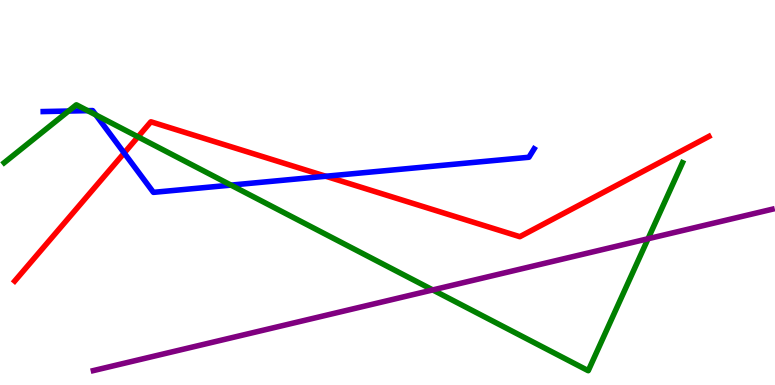[{'lines': ['blue', 'red'], 'intersections': [{'x': 1.6, 'y': 6.03}, {'x': 4.2, 'y': 5.42}]}, {'lines': ['green', 'red'], 'intersections': [{'x': 1.78, 'y': 6.45}]}, {'lines': ['purple', 'red'], 'intersections': []}, {'lines': ['blue', 'green'], 'intersections': [{'x': 0.885, 'y': 7.12}, {'x': 1.13, 'y': 7.13}, {'x': 1.24, 'y': 7.01}, {'x': 2.98, 'y': 5.19}]}, {'lines': ['blue', 'purple'], 'intersections': []}, {'lines': ['green', 'purple'], 'intersections': [{'x': 5.58, 'y': 2.47}, {'x': 8.36, 'y': 3.8}]}]